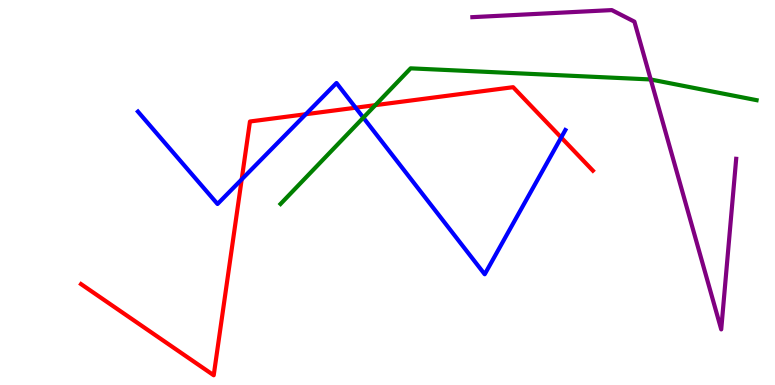[{'lines': ['blue', 'red'], 'intersections': [{'x': 3.12, 'y': 5.34}, {'x': 3.95, 'y': 7.03}, {'x': 4.59, 'y': 7.2}, {'x': 7.24, 'y': 6.43}]}, {'lines': ['green', 'red'], 'intersections': [{'x': 4.84, 'y': 7.27}]}, {'lines': ['purple', 'red'], 'intersections': []}, {'lines': ['blue', 'green'], 'intersections': [{'x': 4.69, 'y': 6.94}]}, {'lines': ['blue', 'purple'], 'intersections': []}, {'lines': ['green', 'purple'], 'intersections': [{'x': 8.4, 'y': 7.94}]}]